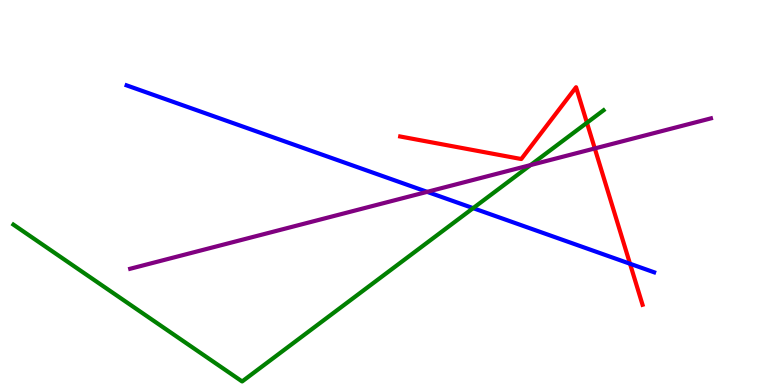[{'lines': ['blue', 'red'], 'intersections': [{'x': 8.13, 'y': 3.15}]}, {'lines': ['green', 'red'], 'intersections': [{'x': 7.57, 'y': 6.81}]}, {'lines': ['purple', 'red'], 'intersections': [{'x': 7.67, 'y': 6.14}]}, {'lines': ['blue', 'green'], 'intersections': [{'x': 6.1, 'y': 4.59}]}, {'lines': ['blue', 'purple'], 'intersections': [{'x': 5.51, 'y': 5.02}]}, {'lines': ['green', 'purple'], 'intersections': [{'x': 6.85, 'y': 5.71}]}]